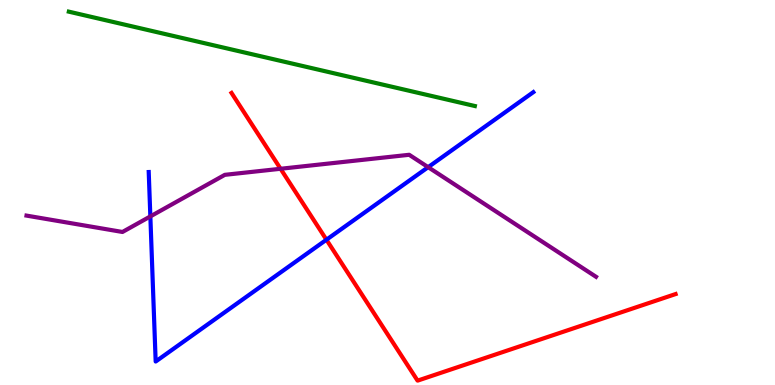[{'lines': ['blue', 'red'], 'intersections': [{'x': 4.21, 'y': 3.77}]}, {'lines': ['green', 'red'], 'intersections': []}, {'lines': ['purple', 'red'], 'intersections': [{'x': 3.62, 'y': 5.62}]}, {'lines': ['blue', 'green'], 'intersections': []}, {'lines': ['blue', 'purple'], 'intersections': [{'x': 1.94, 'y': 4.38}, {'x': 5.52, 'y': 5.66}]}, {'lines': ['green', 'purple'], 'intersections': []}]